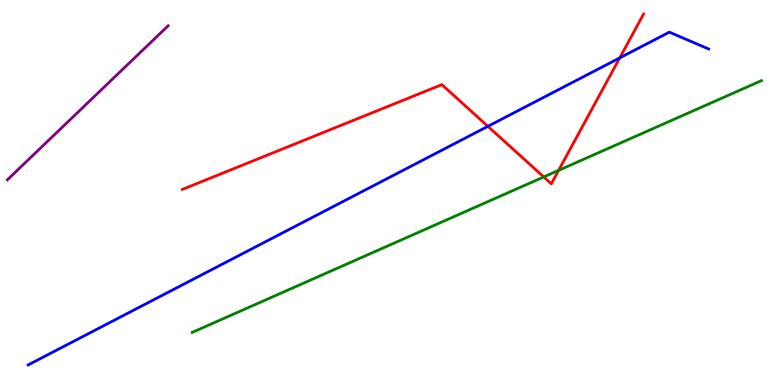[{'lines': ['blue', 'red'], 'intersections': [{'x': 6.3, 'y': 6.72}, {'x': 8.0, 'y': 8.5}]}, {'lines': ['green', 'red'], 'intersections': [{'x': 7.02, 'y': 5.4}, {'x': 7.21, 'y': 5.58}]}, {'lines': ['purple', 'red'], 'intersections': []}, {'lines': ['blue', 'green'], 'intersections': []}, {'lines': ['blue', 'purple'], 'intersections': []}, {'lines': ['green', 'purple'], 'intersections': []}]